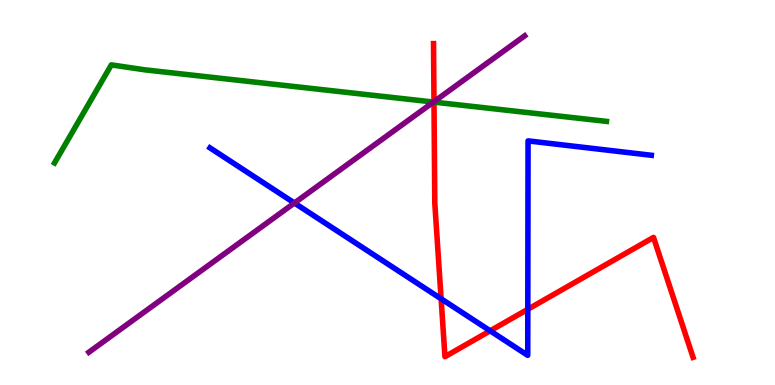[{'lines': ['blue', 'red'], 'intersections': [{'x': 5.69, 'y': 2.24}, {'x': 6.32, 'y': 1.41}, {'x': 6.81, 'y': 1.97}]}, {'lines': ['green', 'red'], 'intersections': [{'x': 5.6, 'y': 7.35}]}, {'lines': ['purple', 'red'], 'intersections': [{'x': 5.6, 'y': 7.36}]}, {'lines': ['blue', 'green'], 'intersections': []}, {'lines': ['blue', 'purple'], 'intersections': [{'x': 3.8, 'y': 4.73}]}, {'lines': ['green', 'purple'], 'intersections': [{'x': 5.59, 'y': 7.35}]}]